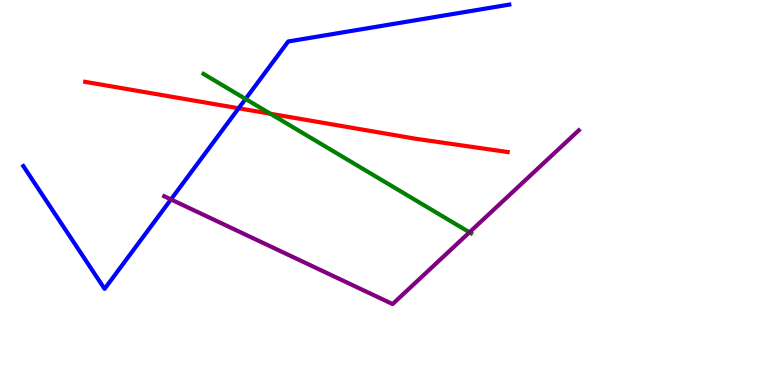[{'lines': ['blue', 'red'], 'intersections': [{'x': 3.08, 'y': 7.19}]}, {'lines': ['green', 'red'], 'intersections': [{'x': 3.49, 'y': 7.05}]}, {'lines': ['purple', 'red'], 'intersections': []}, {'lines': ['blue', 'green'], 'intersections': [{'x': 3.17, 'y': 7.43}]}, {'lines': ['blue', 'purple'], 'intersections': [{'x': 2.21, 'y': 4.82}]}, {'lines': ['green', 'purple'], 'intersections': [{'x': 6.06, 'y': 3.97}]}]